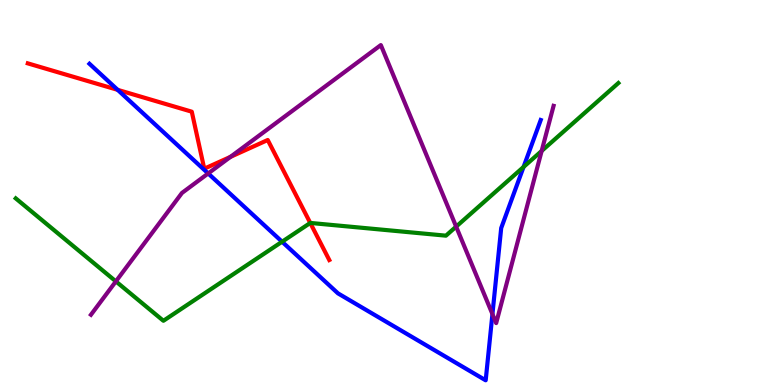[{'lines': ['blue', 'red'], 'intersections': [{'x': 1.52, 'y': 7.67}]}, {'lines': ['green', 'red'], 'intersections': [{'x': 4.0, 'y': 4.21}]}, {'lines': ['purple', 'red'], 'intersections': [{'x': 2.97, 'y': 5.93}]}, {'lines': ['blue', 'green'], 'intersections': [{'x': 3.64, 'y': 3.72}, {'x': 6.76, 'y': 5.66}]}, {'lines': ['blue', 'purple'], 'intersections': [{'x': 2.69, 'y': 5.49}, {'x': 6.35, 'y': 1.84}]}, {'lines': ['green', 'purple'], 'intersections': [{'x': 1.5, 'y': 2.69}, {'x': 5.89, 'y': 4.11}, {'x': 6.99, 'y': 6.08}]}]